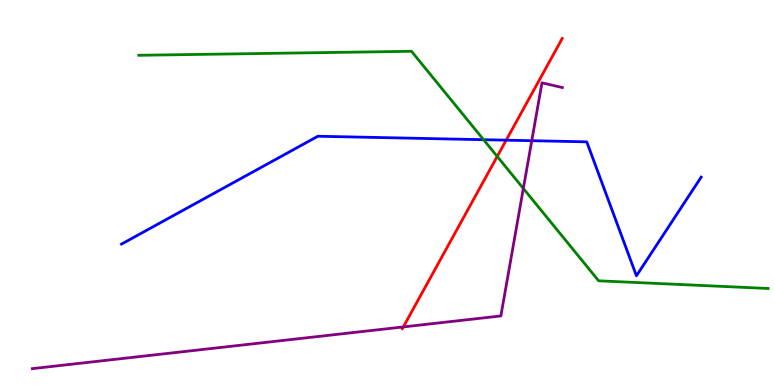[{'lines': ['blue', 'red'], 'intersections': [{'x': 6.53, 'y': 6.36}]}, {'lines': ['green', 'red'], 'intersections': [{'x': 6.42, 'y': 5.94}]}, {'lines': ['purple', 'red'], 'intersections': [{'x': 5.2, 'y': 1.51}]}, {'lines': ['blue', 'green'], 'intersections': [{'x': 6.24, 'y': 6.37}]}, {'lines': ['blue', 'purple'], 'intersections': [{'x': 6.86, 'y': 6.35}]}, {'lines': ['green', 'purple'], 'intersections': [{'x': 6.75, 'y': 5.1}]}]